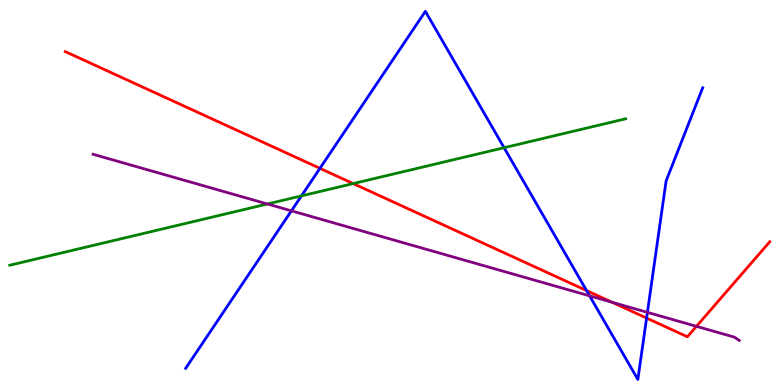[{'lines': ['blue', 'red'], 'intersections': [{'x': 4.13, 'y': 5.63}, {'x': 7.57, 'y': 2.45}, {'x': 8.34, 'y': 1.74}]}, {'lines': ['green', 'red'], 'intersections': [{'x': 4.56, 'y': 5.23}]}, {'lines': ['purple', 'red'], 'intersections': [{'x': 7.9, 'y': 2.15}, {'x': 8.99, 'y': 1.52}]}, {'lines': ['blue', 'green'], 'intersections': [{'x': 3.89, 'y': 4.91}, {'x': 6.5, 'y': 6.16}]}, {'lines': ['blue', 'purple'], 'intersections': [{'x': 3.76, 'y': 4.52}, {'x': 7.61, 'y': 2.32}, {'x': 8.35, 'y': 1.89}]}, {'lines': ['green', 'purple'], 'intersections': [{'x': 3.45, 'y': 4.7}]}]